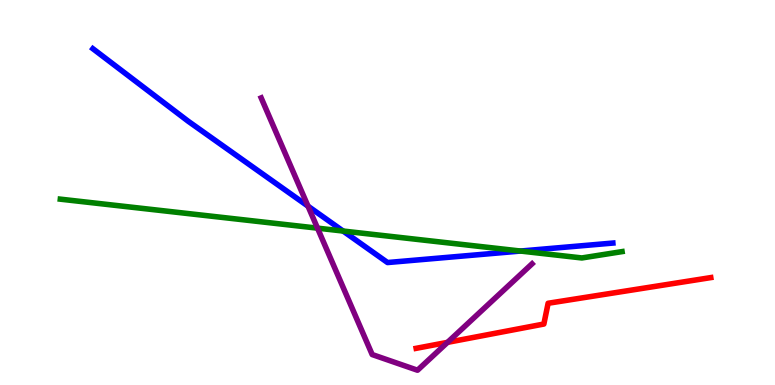[{'lines': ['blue', 'red'], 'intersections': []}, {'lines': ['green', 'red'], 'intersections': []}, {'lines': ['purple', 'red'], 'intersections': [{'x': 5.77, 'y': 1.11}]}, {'lines': ['blue', 'green'], 'intersections': [{'x': 4.43, 'y': 4.0}, {'x': 6.72, 'y': 3.48}]}, {'lines': ['blue', 'purple'], 'intersections': [{'x': 3.97, 'y': 4.65}]}, {'lines': ['green', 'purple'], 'intersections': [{'x': 4.1, 'y': 4.07}]}]